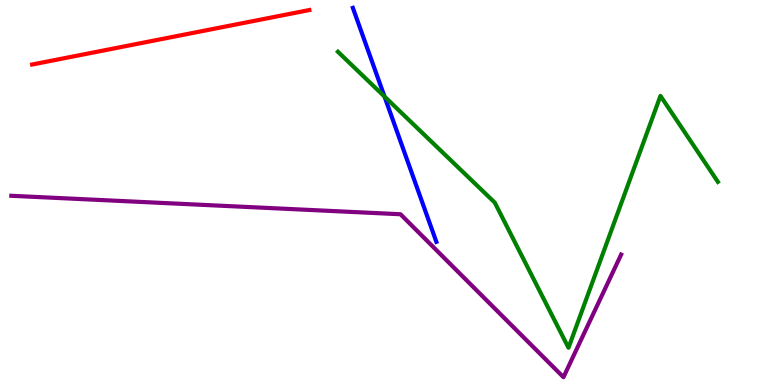[{'lines': ['blue', 'red'], 'intersections': []}, {'lines': ['green', 'red'], 'intersections': []}, {'lines': ['purple', 'red'], 'intersections': []}, {'lines': ['blue', 'green'], 'intersections': [{'x': 4.96, 'y': 7.49}]}, {'lines': ['blue', 'purple'], 'intersections': []}, {'lines': ['green', 'purple'], 'intersections': []}]